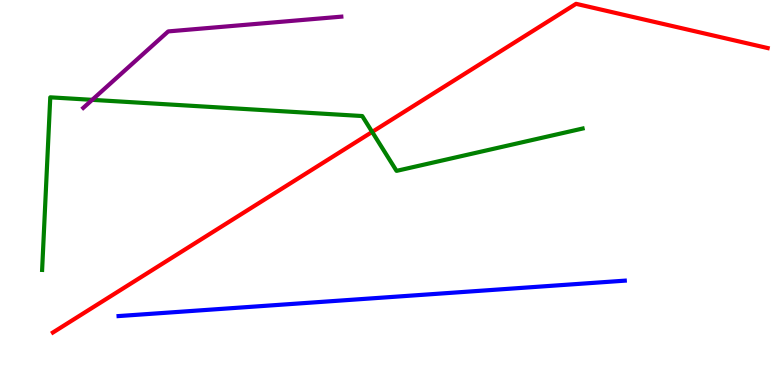[{'lines': ['blue', 'red'], 'intersections': []}, {'lines': ['green', 'red'], 'intersections': [{'x': 4.8, 'y': 6.57}]}, {'lines': ['purple', 'red'], 'intersections': []}, {'lines': ['blue', 'green'], 'intersections': []}, {'lines': ['blue', 'purple'], 'intersections': []}, {'lines': ['green', 'purple'], 'intersections': [{'x': 1.19, 'y': 7.41}]}]